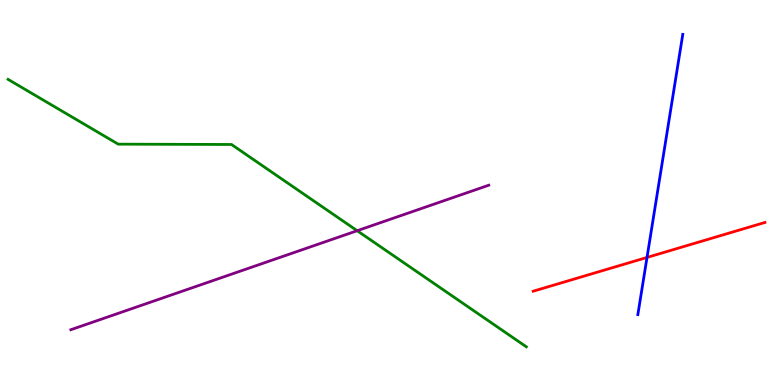[{'lines': ['blue', 'red'], 'intersections': [{'x': 8.35, 'y': 3.31}]}, {'lines': ['green', 'red'], 'intersections': []}, {'lines': ['purple', 'red'], 'intersections': []}, {'lines': ['blue', 'green'], 'intersections': []}, {'lines': ['blue', 'purple'], 'intersections': []}, {'lines': ['green', 'purple'], 'intersections': [{'x': 4.61, 'y': 4.01}]}]